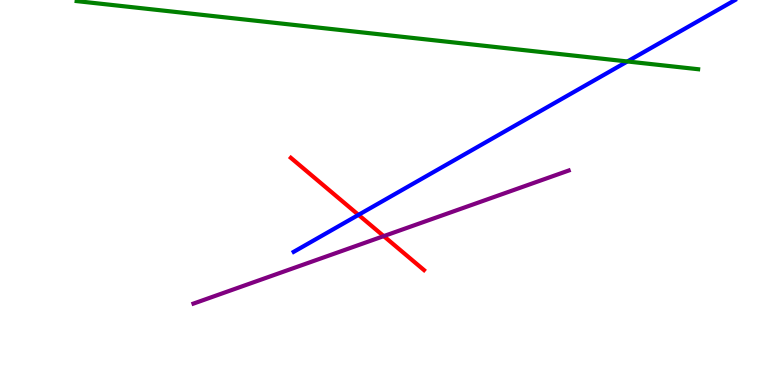[{'lines': ['blue', 'red'], 'intersections': [{'x': 4.63, 'y': 4.42}]}, {'lines': ['green', 'red'], 'intersections': []}, {'lines': ['purple', 'red'], 'intersections': [{'x': 4.95, 'y': 3.87}]}, {'lines': ['blue', 'green'], 'intersections': [{'x': 8.1, 'y': 8.4}]}, {'lines': ['blue', 'purple'], 'intersections': []}, {'lines': ['green', 'purple'], 'intersections': []}]